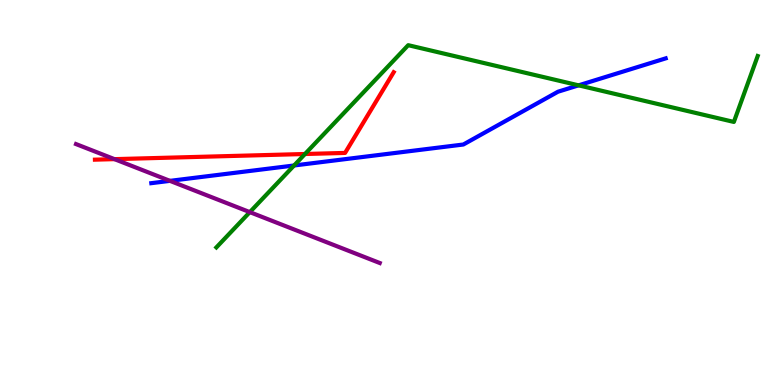[{'lines': ['blue', 'red'], 'intersections': []}, {'lines': ['green', 'red'], 'intersections': [{'x': 3.94, 'y': 6.0}]}, {'lines': ['purple', 'red'], 'intersections': [{'x': 1.48, 'y': 5.87}]}, {'lines': ['blue', 'green'], 'intersections': [{'x': 3.79, 'y': 5.7}, {'x': 7.47, 'y': 7.78}]}, {'lines': ['blue', 'purple'], 'intersections': [{'x': 2.19, 'y': 5.3}]}, {'lines': ['green', 'purple'], 'intersections': [{'x': 3.22, 'y': 4.49}]}]